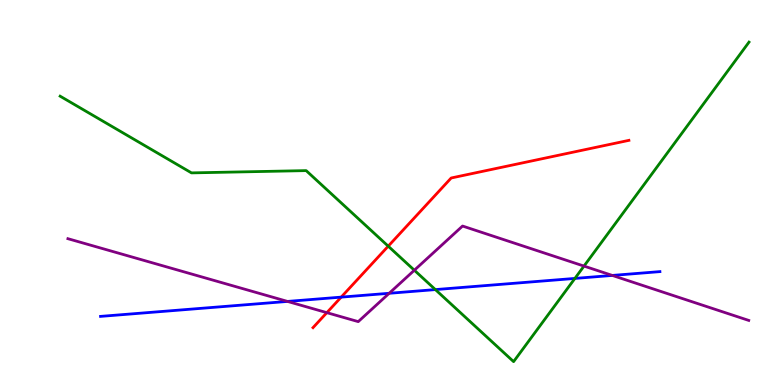[{'lines': ['blue', 'red'], 'intersections': [{'x': 4.4, 'y': 2.28}]}, {'lines': ['green', 'red'], 'intersections': [{'x': 5.01, 'y': 3.61}]}, {'lines': ['purple', 'red'], 'intersections': [{'x': 4.22, 'y': 1.88}]}, {'lines': ['blue', 'green'], 'intersections': [{'x': 5.62, 'y': 2.48}, {'x': 7.42, 'y': 2.77}]}, {'lines': ['blue', 'purple'], 'intersections': [{'x': 3.71, 'y': 2.17}, {'x': 5.02, 'y': 2.38}, {'x': 7.9, 'y': 2.85}]}, {'lines': ['green', 'purple'], 'intersections': [{'x': 5.35, 'y': 2.98}, {'x': 7.54, 'y': 3.09}]}]